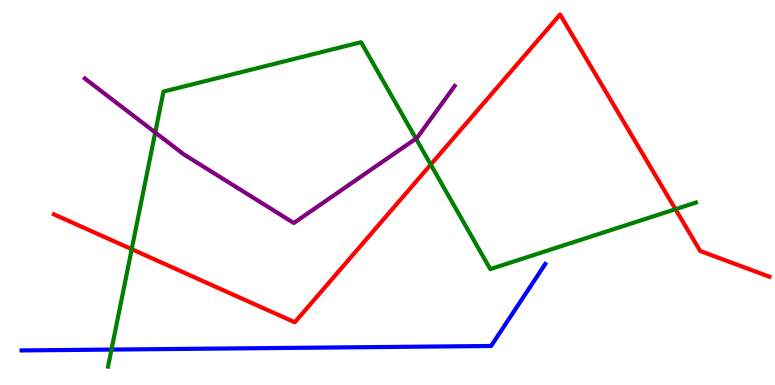[{'lines': ['blue', 'red'], 'intersections': []}, {'lines': ['green', 'red'], 'intersections': [{'x': 1.7, 'y': 3.53}, {'x': 5.56, 'y': 5.73}, {'x': 8.72, 'y': 4.57}]}, {'lines': ['purple', 'red'], 'intersections': []}, {'lines': ['blue', 'green'], 'intersections': [{'x': 1.44, 'y': 0.92}]}, {'lines': ['blue', 'purple'], 'intersections': []}, {'lines': ['green', 'purple'], 'intersections': [{'x': 2.0, 'y': 6.56}, {'x': 5.37, 'y': 6.4}]}]